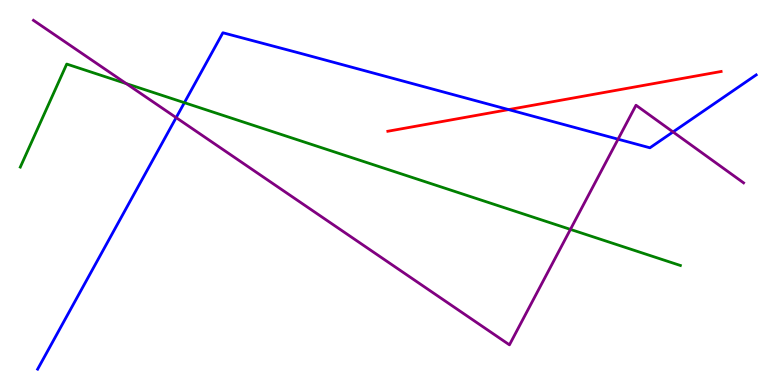[{'lines': ['blue', 'red'], 'intersections': [{'x': 6.56, 'y': 7.15}]}, {'lines': ['green', 'red'], 'intersections': []}, {'lines': ['purple', 'red'], 'intersections': []}, {'lines': ['blue', 'green'], 'intersections': [{'x': 2.38, 'y': 7.33}]}, {'lines': ['blue', 'purple'], 'intersections': [{'x': 2.27, 'y': 6.94}, {'x': 7.98, 'y': 6.38}, {'x': 8.68, 'y': 6.57}]}, {'lines': ['green', 'purple'], 'intersections': [{'x': 1.63, 'y': 7.83}, {'x': 7.36, 'y': 4.04}]}]